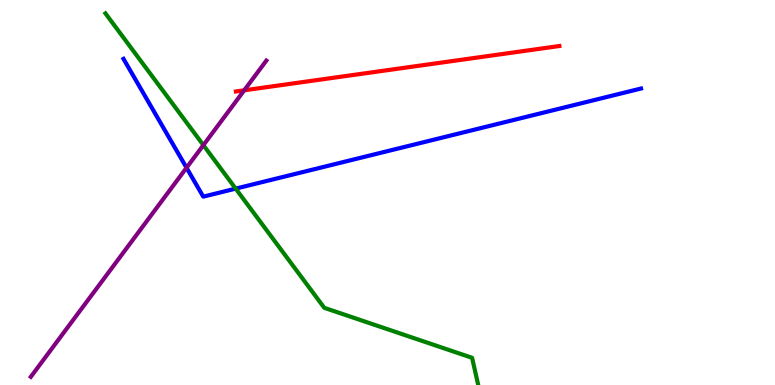[{'lines': ['blue', 'red'], 'intersections': []}, {'lines': ['green', 'red'], 'intersections': []}, {'lines': ['purple', 'red'], 'intersections': [{'x': 3.15, 'y': 7.65}]}, {'lines': ['blue', 'green'], 'intersections': [{'x': 3.04, 'y': 5.1}]}, {'lines': ['blue', 'purple'], 'intersections': [{'x': 2.41, 'y': 5.64}]}, {'lines': ['green', 'purple'], 'intersections': [{'x': 2.62, 'y': 6.23}]}]